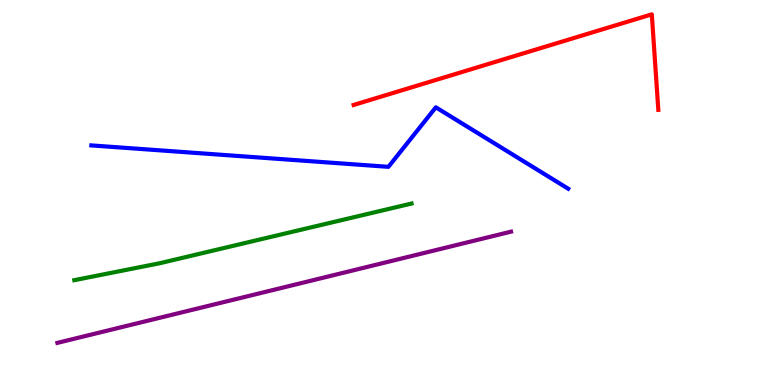[{'lines': ['blue', 'red'], 'intersections': []}, {'lines': ['green', 'red'], 'intersections': []}, {'lines': ['purple', 'red'], 'intersections': []}, {'lines': ['blue', 'green'], 'intersections': []}, {'lines': ['blue', 'purple'], 'intersections': []}, {'lines': ['green', 'purple'], 'intersections': []}]